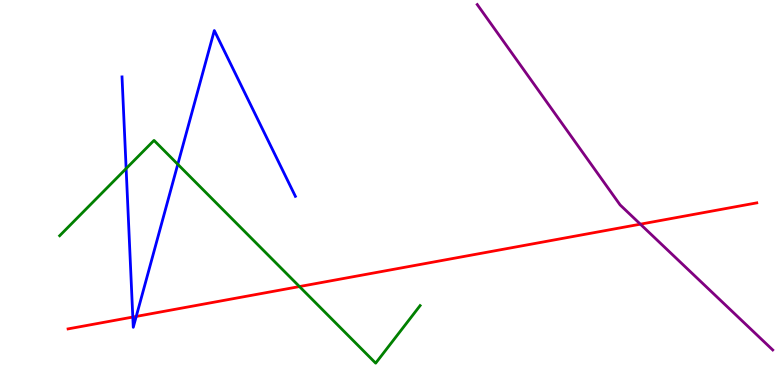[{'lines': ['blue', 'red'], 'intersections': [{'x': 1.71, 'y': 1.76}, {'x': 1.76, 'y': 1.78}]}, {'lines': ['green', 'red'], 'intersections': [{'x': 3.86, 'y': 2.56}]}, {'lines': ['purple', 'red'], 'intersections': [{'x': 8.26, 'y': 4.18}]}, {'lines': ['blue', 'green'], 'intersections': [{'x': 1.63, 'y': 5.62}, {'x': 2.29, 'y': 5.73}]}, {'lines': ['blue', 'purple'], 'intersections': []}, {'lines': ['green', 'purple'], 'intersections': []}]